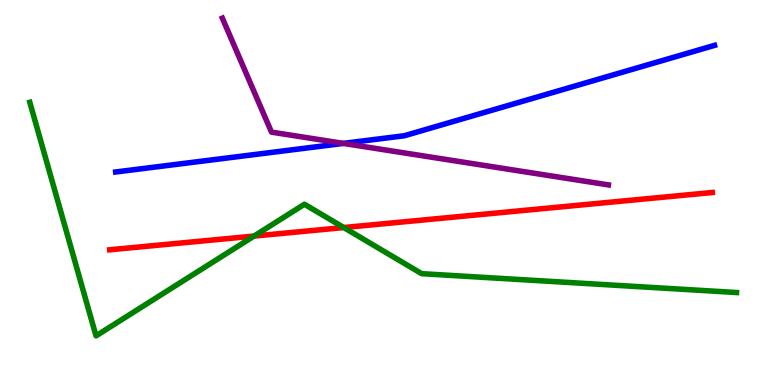[{'lines': ['blue', 'red'], 'intersections': []}, {'lines': ['green', 'red'], 'intersections': [{'x': 3.28, 'y': 3.87}, {'x': 4.44, 'y': 4.09}]}, {'lines': ['purple', 'red'], 'intersections': []}, {'lines': ['blue', 'green'], 'intersections': []}, {'lines': ['blue', 'purple'], 'intersections': [{'x': 4.43, 'y': 6.28}]}, {'lines': ['green', 'purple'], 'intersections': []}]